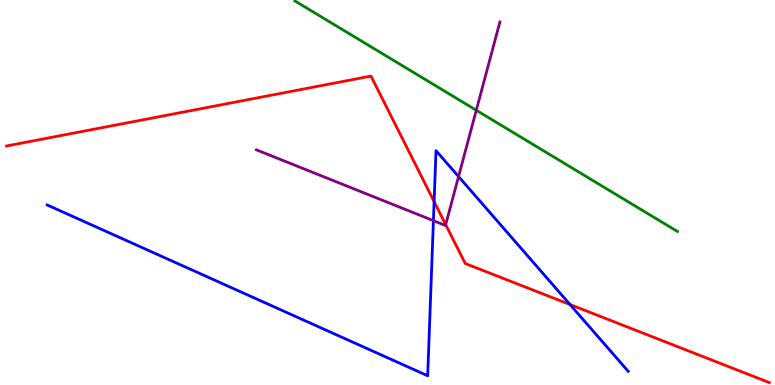[{'lines': ['blue', 'red'], 'intersections': [{'x': 5.6, 'y': 4.76}, {'x': 7.36, 'y': 2.09}]}, {'lines': ['green', 'red'], 'intersections': []}, {'lines': ['purple', 'red'], 'intersections': [{'x': 5.75, 'y': 4.17}]}, {'lines': ['blue', 'green'], 'intersections': []}, {'lines': ['blue', 'purple'], 'intersections': [{'x': 5.59, 'y': 4.27}, {'x': 5.92, 'y': 5.41}]}, {'lines': ['green', 'purple'], 'intersections': [{'x': 6.15, 'y': 7.14}]}]